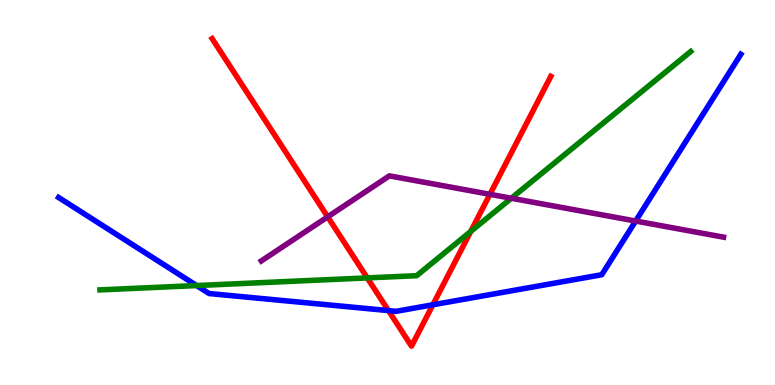[{'lines': ['blue', 'red'], 'intersections': [{'x': 5.01, 'y': 1.93}, {'x': 5.59, 'y': 2.08}]}, {'lines': ['green', 'red'], 'intersections': [{'x': 4.74, 'y': 2.78}, {'x': 6.07, 'y': 3.99}]}, {'lines': ['purple', 'red'], 'intersections': [{'x': 4.23, 'y': 4.37}, {'x': 6.32, 'y': 4.95}]}, {'lines': ['blue', 'green'], 'intersections': [{'x': 2.54, 'y': 2.58}]}, {'lines': ['blue', 'purple'], 'intersections': [{'x': 8.2, 'y': 4.26}]}, {'lines': ['green', 'purple'], 'intersections': [{'x': 6.6, 'y': 4.85}]}]